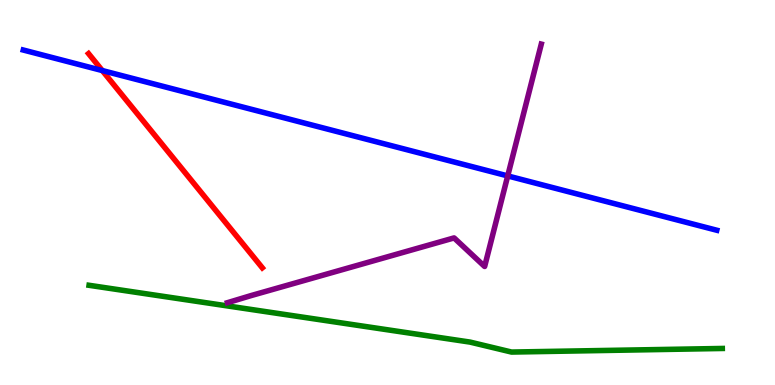[{'lines': ['blue', 'red'], 'intersections': [{'x': 1.32, 'y': 8.17}]}, {'lines': ['green', 'red'], 'intersections': []}, {'lines': ['purple', 'red'], 'intersections': []}, {'lines': ['blue', 'green'], 'intersections': []}, {'lines': ['blue', 'purple'], 'intersections': [{'x': 6.55, 'y': 5.43}]}, {'lines': ['green', 'purple'], 'intersections': []}]